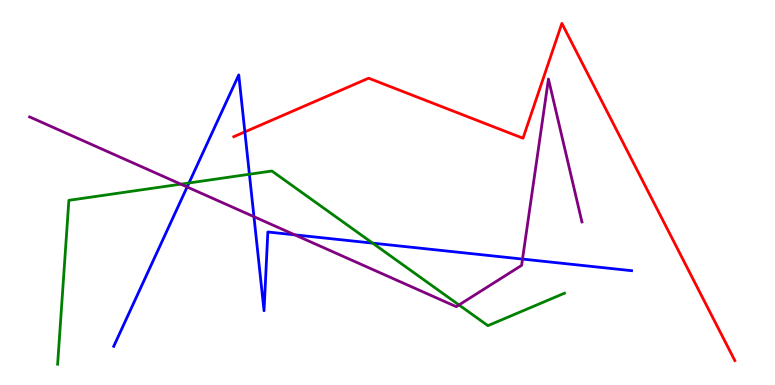[{'lines': ['blue', 'red'], 'intersections': [{'x': 3.16, 'y': 6.57}]}, {'lines': ['green', 'red'], 'intersections': []}, {'lines': ['purple', 'red'], 'intersections': []}, {'lines': ['blue', 'green'], 'intersections': [{'x': 2.44, 'y': 5.25}, {'x': 3.22, 'y': 5.47}, {'x': 4.81, 'y': 3.68}]}, {'lines': ['blue', 'purple'], 'intersections': [{'x': 2.41, 'y': 5.14}, {'x': 3.28, 'y': 4.37}, {'x': 3.8, 'y': 3.9}, {'x': 6.74, 'y': 3.27}]}, {'lines': ['green', 'purple'], 'intersections': [{'x': 2.33, 'y': 5.22}, {'x': 5.92, 'y': 2.08}]}]